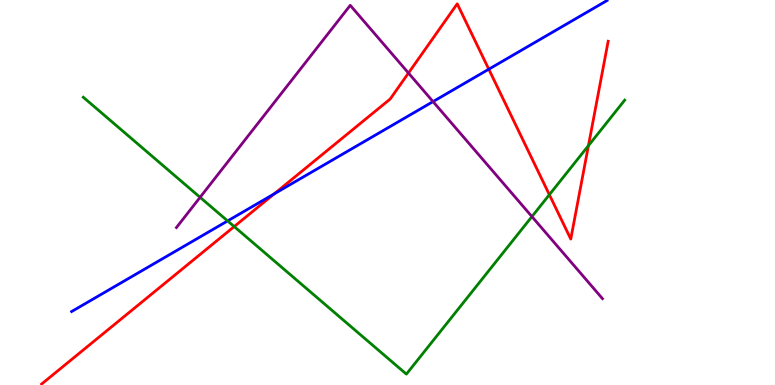[{'lines': ['blue', 'red'], 'intersections': [{'x': 3.54, 'y': 4.96}, {'x': 6.31, 'y': 8.2}]}, {'lines': ['green', 'red'], 'intersections': [{'x': 3.02, 'y': 4.12}, {'x': 7.09, 'y': 4.94}, {'x': 7.59, 'y': 6.22}]}, {'lines': ['purple', 'red'], 'intersections': [{'x': 5.27, 'y': 8.1}]}, {'lines': ['blue', 'green'], 'intersections': [{'x': 2.94, 'y': 4.26}]}, {'lines': ['blue', 'purple'], 'intersections': [{'x': 5.59, 'y': 7.36}]}, {'lines': ['green', 'purple'], 'intersections': [{'x': 2.58, 'y': 4.87}, {'x': 6.86, 'y': 4.37}]}]